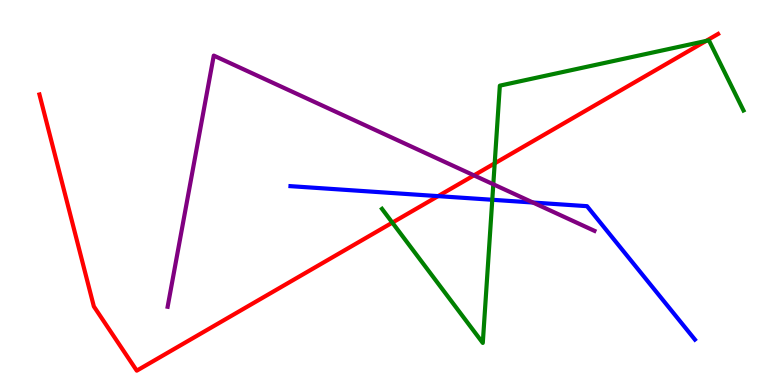[{'lines': ['blue', 'red'], 'intersections': [{'x': 5.65, 'y': 4.91}]}, {'lines': ['green', 'red'], 'intersections': [{'x': 5.06, 'y': 4.22}, {'x': 6.38, 'y': 5.76}, {'x': 9.11, 'y': 8.94}]}, {'lines': ['purple', 'red'], 'intersections': [{'x': 6.12, 'y': 5.44}]}, {'lines': ['blue', 'green'], 'intersections': [{'x': 6.35, 'y': 4.81}]}, {'lines': ['blue', 'purple'], 'intersections': [{'x': 6.88, 'y': 4.74}]}, {'lines': ['green', 'purple'], 'intersections': [{'x': 6.37, 'y': 5.21}]}]